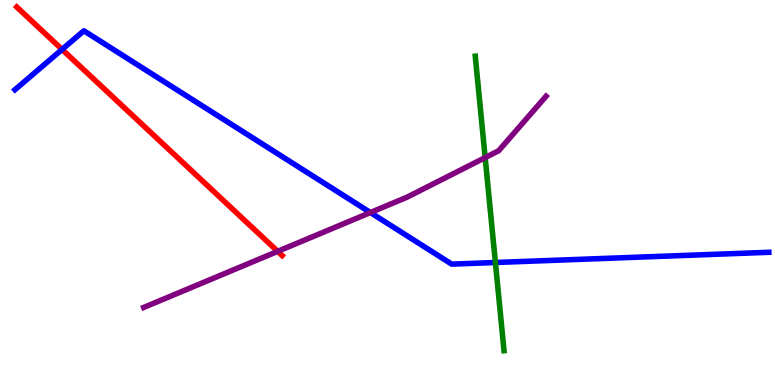[{'lines': ['blue', 'red'], 'intersections': [{'x': 0.801, 'y': 8.72}]}, {'lines': ['green', 'red'], 'intersections': []}, {'lines': ['purple', 'red'], 'intersections': [{'x': 3.58, 'y': 3.47}]}, {'lines': ['blue', 'green'], 'intersections': [{'x': 6.39, 'y': 3.18}]}, {'lines': ['blue', 'purple'], 'intersections': [{'x': 4.78, 'y': 4.48}]}, {'lines': ['green', 'purple'], 'intersections': [{'x': 6.26, 'y': 5.91}]}]